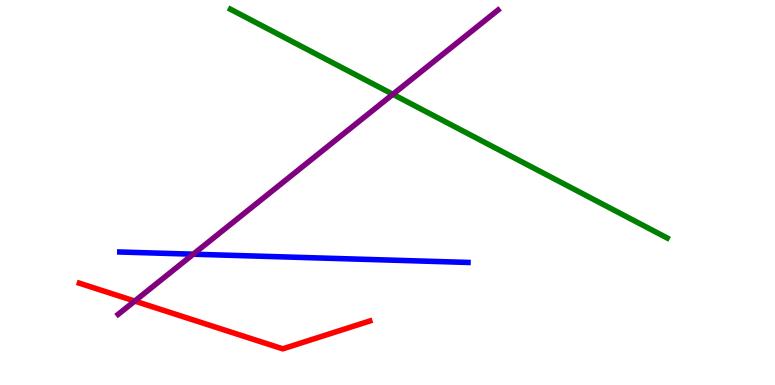[{'lines': ['blue', 'red'], 'intersections': []}, {'lines': ['green', 'red'], 'intersections': []}, {'lines': ['purple', 'red'], 'intersections': [{'x': 1.74, 'y': 2.18}]}, {'lines': ['blue', 'green'], 'intersections': []}, {'lines': ['blue', 'purple'], 'intersections': [{'x': 2.49, 'y': 3.4}]}, {'lines': ['green', 'purple'], 'intersections': [{'x': 5.07, 'y': 7.55}]}]